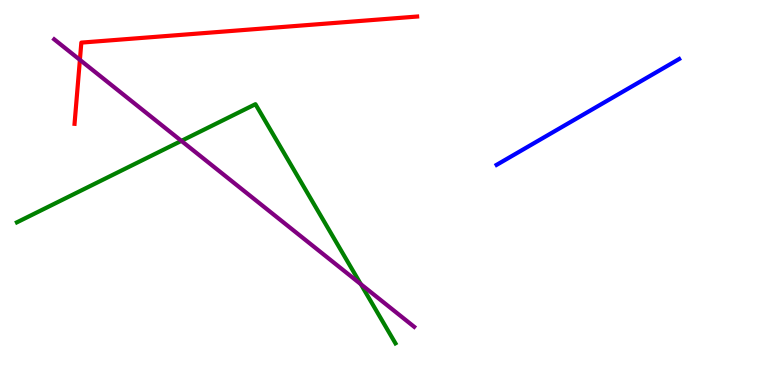[{'lines': ['blue', 'red'], 'intersections': []}, {'lines': ['green', 'red'], 'intersections': []}, {'lines': ['purple', 'red'], 'intersections': [{'x': 1.03, 'y': 8.45}]}, {'lines': ['blue', 'green'], 'intersections': []}, {'lines': ['blue', 'purple'], 'intersections': []}, {'lines': ['green', 'purple'], 'intersections': [{'x': 2.34, 'y': 6.34}, {'x': 4.66, 'y': 2.62}]}]